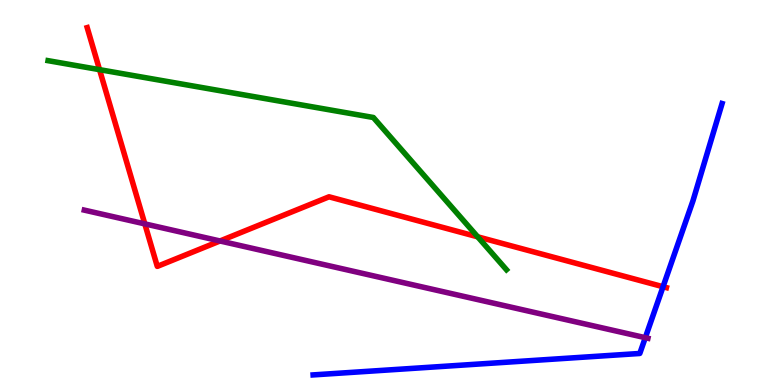[{'lines': ['blue', 'red'], 'intersections': [{'x': 8.56, 'y': 2.55}]}, {'lines': ['green', 'red'], 'intersections': [{'x': 1.28, 'y': 8.19}, {'x': 6.16, 'y': 3.85}]}, {'lines': ['purple', 'red'], 'intersections': [{'x': 1.87, 'y': 4.18}, {'x': 2.84, 'y': 3.74}]}, {'lines': ['blue', 'green'], 'intersections': []}, {'lines': ['blue', 'purple'], 'intersections': [{'x': 8.33, 'y': 1.23}]}, {'lines': ['green', 'purple'], 'intersections': []}]